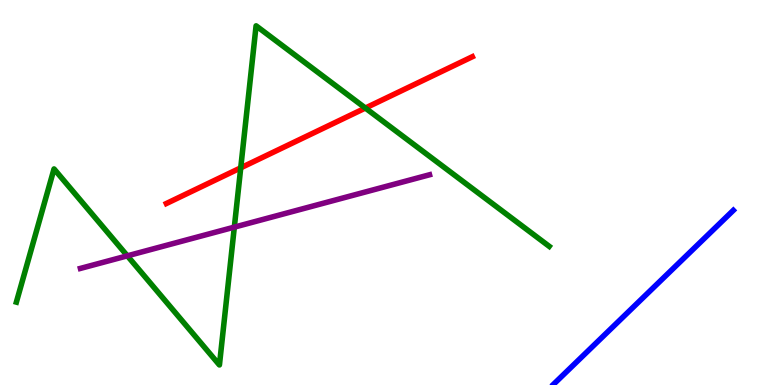[{'lines': ['blue', 'red'], 'intersections': []}, {'lines': ['green', 'red'], 'intersections': [{'x': 3.11, 'y': 5.64}, {'x': 4.71, 'y': 7.19}]}, {'lines': ['purple', 'red'], 'intersections': []}, {'lines': ['blue', 'green'], 'intersections': []}, {'lines': ['blue', 'purple'], 'intersections': []}, {'lines': ['green', 'purple'], 'intersections': [{'x': 1.64, 'y': 3.36}, {'x': 3.02, 'y': 4.1}]}]